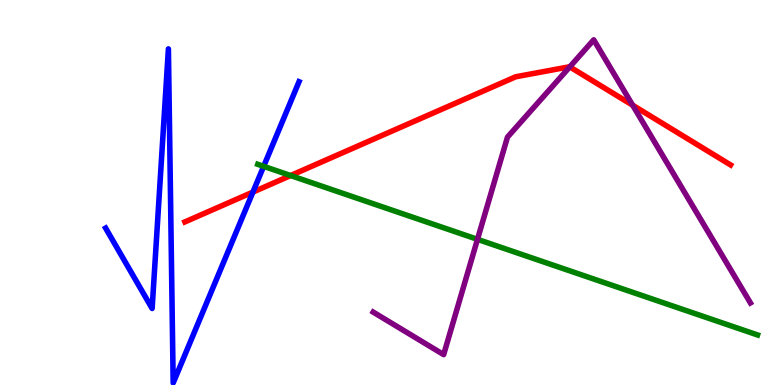[{'lines': ['blue', 'red'], 'intersections': [{'x': 3.26, 'y': 5.01}]}, {'lines': ['green', 'red'], 'intersections': [{'x': 3.75, 'y': 5.44}]}, {'lines': ['purple', 'red'], 'intersections': [{'x': 7.35, 'y': 8.26}, {'x': 8.16, 'y': 7.27}]}, {'lines': ['blue', 'green'], 'intersections': [{'x': 3.4, 'y': 5.68}]}, {'lines': ['blue', 'purple'], 'intersections': []}, {'lines': ['green', 'purple'], 'intersections': [{'x': 6.16, 'y': 3.78}]}]